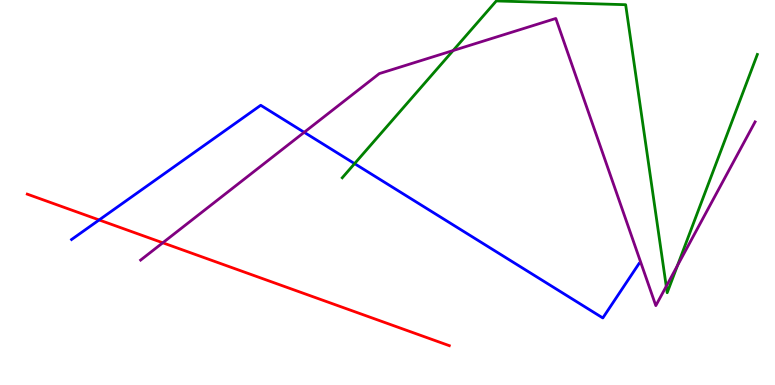[{'lines': ['blue', 'red'], 'intersections': [{'x': 1.28, 'y': 4.29}]}, {'lines': ['green', 'red'], 'intersections': []}, {'lines': ['purple', 'red'], 'intersections': [{'x': 2.1, 'y': 3.69}]}, {'lines': ['blue', 'green'], 'intersections': [{'x': 4.58, 'y': 5.75}]}, {'lines': ['blue', 'purple'], 'intersections': [{'x': 3.92, 'y': 6.56}]}, {'lines': ['green', 'purple'], 'intersections': [{'x': 5.85, 'y': 8.69}, {'x': 8.6, 'y': 2.56}, {'x': 8.74, 'y': 3.1}]}]